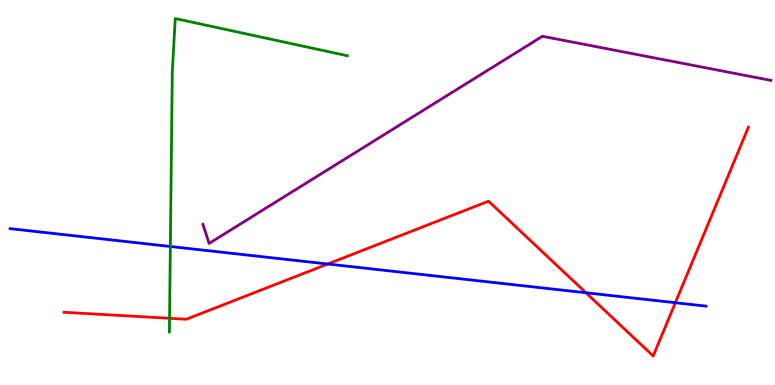[{'lines': ['blue', 'red'], 'intersections': [{'x': 4.23, 'y': 3.14}, {'x': 7.56, 'y': 2.4}, {'x': 8.71, 'y': 2.14}]}, {'lines': ['green', 'red'], 'intersections': [{'x': 2.19, 'y': 1.73}]}, {'lines': ['purple', 'red'], 'intersections': []}, {'lines': ['blue', 'green'], 'intersections': [{'x': 2.2, 'y': 3.6}]}, {'lines': ['blue', 'purple'], 'intersections': []}, {'lines': ['green', 'purple'], 'intersections': []}]